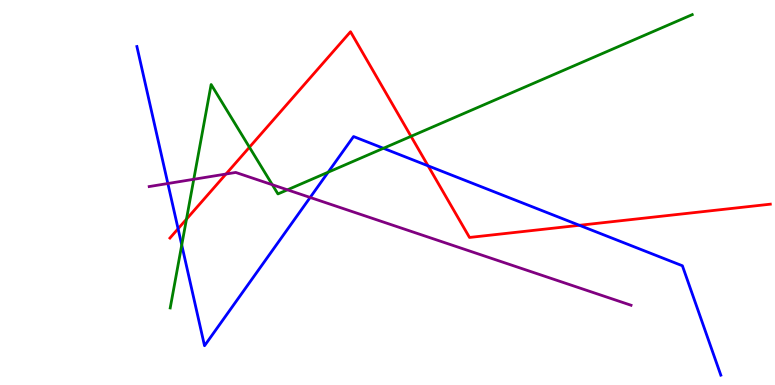[{'lines': ['blue', 'red'], 'intersections': [{'x': 2.3, 'y': 4.06}, {'x': 5.52, 'y': 5.69}, {'x': 7.48, 'y': 4.15}]}, {'lines': ['green', 'red'], 'intersections': [{'x': 2.41, 'y': 4.31}, {'x': 3.22, 'y': 6.18}, {'x': 5.3, 'y': 6.46}]}, {'lines': ['purple', 'red'], 'intersections': [{'x': 2.92, 'y': 5.48}]}, {'lines': ['blue', 'green'], 'intersections': [{'x': 2.35, 'y': 3.64}, {'x': 4.23, 'y': 5.53}, {'x': 4.95, 'y': 6.15}]}, {'lines': ['blue', 'purple'], 'intersections': [{'x': 2.17, 'y': 5.23}, {'x': 4.0, 'y': 4.87}]}, {'lines': ['green', 'purple'], 'intersections': [{'x': 2.5, 'y': 5.34}, {'x': 3.51, 'y': 5.2}, {'x': 3.71, 'y': 5.07}]}]